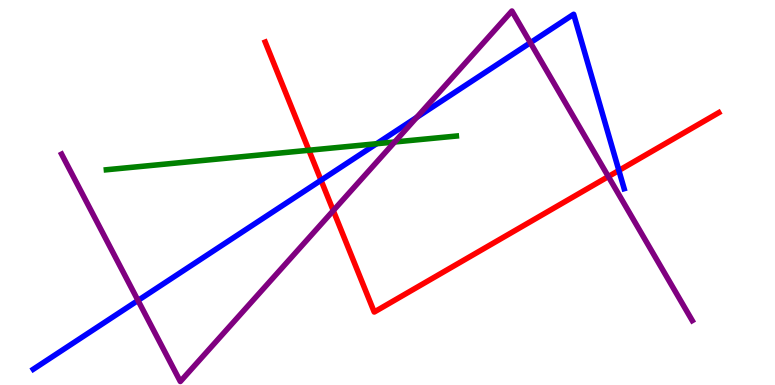[{'lines': ['blue', 'red'], 'intersections': [{'x': 4.14, 'y': 5.32}, {'x': 7.99, 'y': 5.57}]}, {'lines': ['green', 'red'], 'intersections': [{'x': 3.99, 'y': 6.1}]}, {'lines': ['purple', 'red'], 'intersections': [{'x': 4.3, 'y': 4.53}, {'x': 7.85, 'y': 5.41}]}, {'lines': ['blue', 'green'], 'intersections': [{'x': 4.86, 'y': 6.27}]}, {'lines': ['blue', 'purple'], 'intersections': [{'x': 1.78, 'y': 2.2}, {'x': 5.38, 'y': 6.95}, {'x': 6.84, 'y': 8.89}]}, {'lines': ['green', 'purple'], 'intersections': [{'x': 5.09, 'y': 6.31}]}]